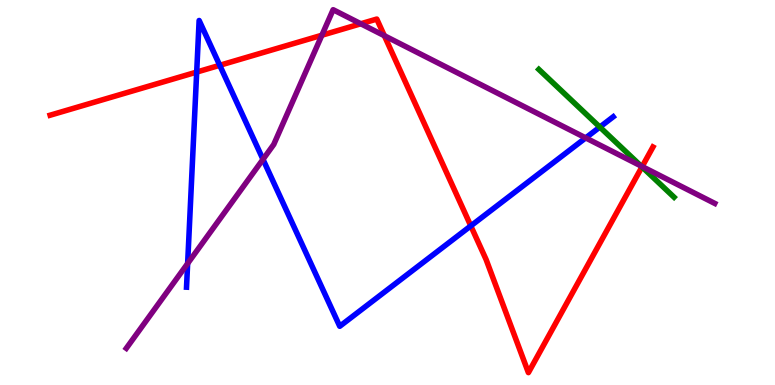[{'lines': ['blue', 'red'], 'intersections': [{'x': 2.54, 'y': 8.13}, {'x': 2.84, 'y': 8.3}, {'x': 6.07, 'y': 4.13}]}, {'lines': ['green', 'red'], 'intersections': [{'x': 8.28, 'y': 5.67}]}, {'lines': ['purple', 'red'], 'intersections': [{'x': 4.15, 'y': 9.08}, {'x': 4.66, 'y': 9.38}, {'x': 4.96, 'y': 9.07}, {'x': 8.29, 'y': 5.67}]}, {'lines': ['blue', 'green'], 'intersections': [{'x': 7.74, 'y': 6.7}]}, {'lines': ['blue', 'purple'], 'intersections': [{'x': 2.42, 'y': 3.16}, {'x': 3.39, 'y': 5.86}, {'x': 7.56, 'y': 6.42}]}, {'lines': ['green', 'purple'], 'intersections': [{'x': 8.27, 'y': 5.69}]}]